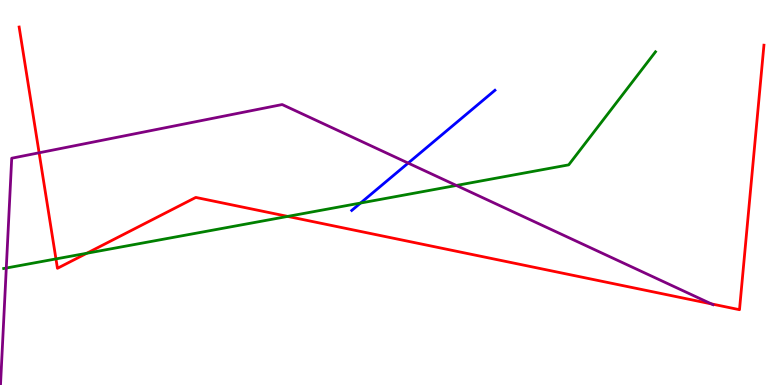[{'lines': ['blue', 'red'], 'intersections': []}, {'lines': ['green', 'red'], 'intersections': [{'x': 0.722, 'y': 3.27}, {'x': 1.12, 'y': 3.42}, {'x': 3.71, 'y': 4.38}]}, {'lines': ['purple', 'red'], 'intersections': [{'x': 0.505, 'y': 6.03}, {'x': 9.18, 'y': 2.11}]}, {'lines': ['blue', 'green'], 'intersections': [{'x': 4.65, 'y': 4.73}]}, {'lines': ['blue', 'purple'], 'intersections': [{'x': 5.27, 'y': 5.76}]}, {'lines': ['green', 'purple'], 'intersections': [{'x': 0.0811, 'y': 3.04}, {'x': 5.89, 'y': 5.18}]}]